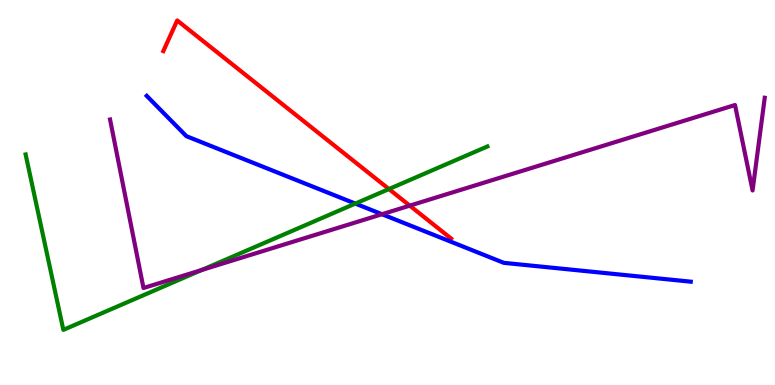[{'lines': ['blue', 'red'], 'intersections': []}, {'lines': ['green', 'red'], 'intersections': [{'x': 5.02, 'y': 5.09}]}, {'lines': ['purple', 'red'], 'intersections': [{'x': 5.29, 'y': 4.66}]}, {'lines': ['blue', 'green'], 'intersections': [{'x': 4.58, 'y': 4.71}]}, {'lines': ['blue', 'purple'], 'intersections': [{'x': 4.93, 'y': 4.44}]}, {'lines': ['green', 'purple'], 'intersections': [{'x': 2.6, 'y': 2.99}]}]